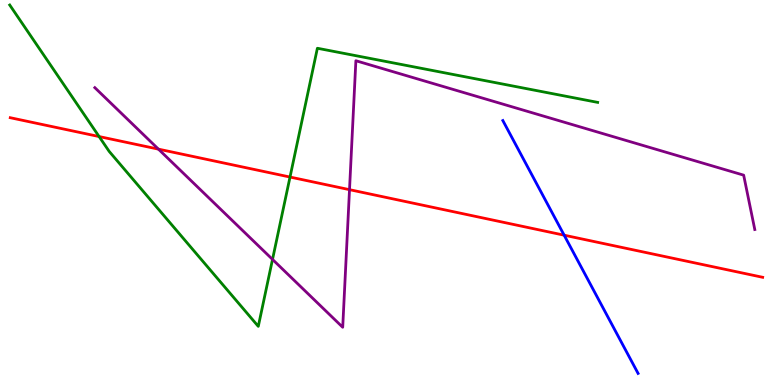[{'lines': ['blue', 'red'], 'intersections': [{'x': 7.28, 'y': 3.89}]}, {'lines': ['green', 'red'], 'intersections': [{'x': 1.28, 'y': 6.45}, {'x': 3.74, 'y': 5.4}]}, {'lines': ['purple', 'red'], 'intersections': [{'x': 2.04, 'y': 6.13}, {'x': 4.51, 'y': 5.07}]}, {'lines': ['blue', 'green'], 'intersections': []}, {'lines': ['blue', 'purple'], 'intersections': []}, {'lines': ['green', 'purple'], 'intersections': [{'x': 3.52, 'y': 3.26}]}]